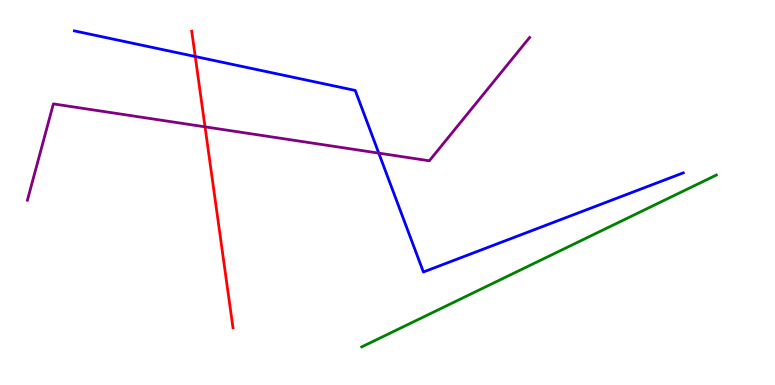[{'lines': ['blue', 'red'], 'intersections': [{'x': 2.52, 'y': 8.53}]}, {'lines': ['green', 'red'], 'intersections': []}, {'lines': ['purple', 'red'], 'intersections': [{'x': 2.65, 'y': 6.71}]}, {'lines': ['blue', 'green'], 'intersections': []}, {'lines': ['blue', 'purple'], 'intersections': [{'x': 4.89, 'y': 6.02}]}, {'lines': ['green', 'purple'], 'intersections': []}]